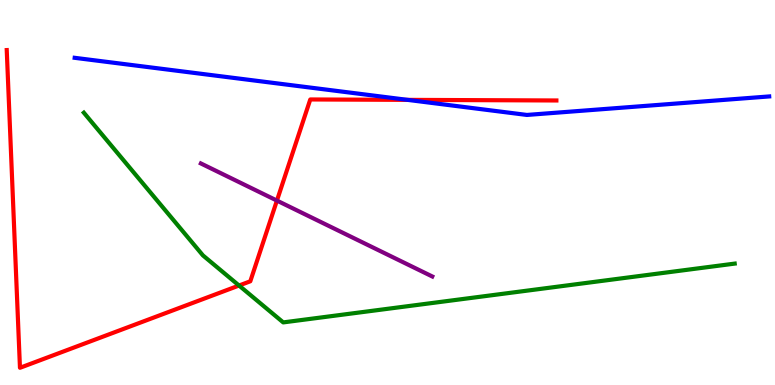[{'lines': ['blue', 'red'], 'intersections': [{'x': 5.26, 'y': 7.41}]}, {'lines': ['green', 'red'], 'intersections': [{'x': 3.08, 'y': 2.58}]}, {'lines': ['purple', 'red'], 'intersections': [{'x': 3.57, 'y': 4.79}]}, {'lines': ['blue', 'green'], 'intersections': []}, {'lines': ['blue', 'purple'], 'intersections': []}, {'lines': ['green', 'purple'], 'intersections': []}]